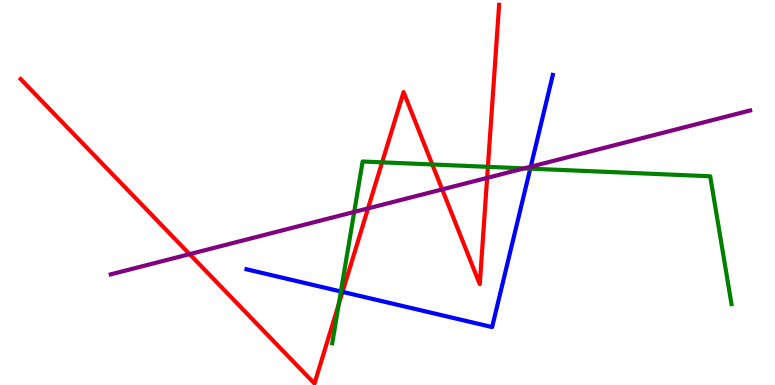[{'lines': ['blue', 'red'], 'intersections': [{'x': 4.42, 'y': 2.42}]}, {'lines': ['green', 'red'], 'intersections': [{'x': 4.37, 'y': 2.1}, {'x': 4.93, 'y': 5.78}, {'x': 5.58, 'y': 5.73}, {'x': 6.3, 'y': 5.67}]}, {'lines': ['purple', 'red'], 'intersections': [{'x': 2.45, 'y': 3.4}, {'x': 4.75, 'y': 4.59}, {'x': 5.71, 'y': 5.08}, {'x': 6.29, 'y': 5.38}]}, {'lines': ['blue', 'green'], 'intersections': [{'x': 4.4, 'y': 2.43}, {'x': 6.84, 'y': 5.62}]}, {'lines': ['blue', 'purple'], 'intersections': [{'x': 6.85, 'y': 5.67}]}, {'lines': ['green', 'purple'], 'intersections': [{'x': 4.57, 'y': 4.49}, {'x': 6.76, 'y': 5.63}]}]